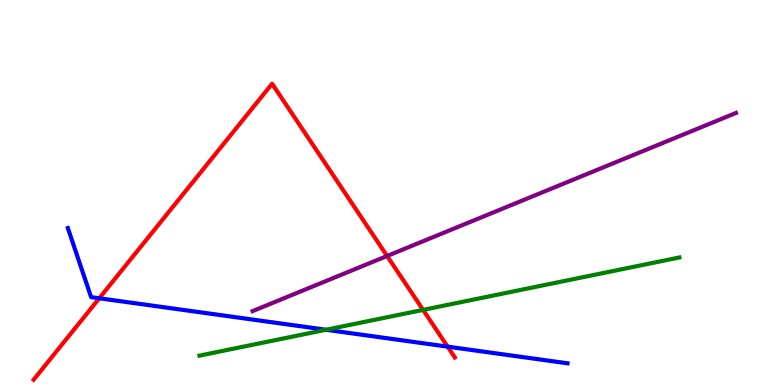[{'lines': ['blue', 'red'], 'intersections': [{'x': 1.28, 'y': 2.25}, {'x': 5.78, 'y': 0.996}]}, {'lines': ['green', 'red'], 'intersections': [{'x': 5.46, 'y': 1.95}]}, {'lines': ['purple', 'red'], 'intersections': [{'x': 4.99, 'y': 3.35}]}, {'lines': ['blue', 'green'], 'intersections': [{'x': 4.21, 'y': 1.43}]}, {'lines': ['blue', 'purple'], 'intersections': []}, {'lines': ['green', 'purple'], 'intersections': []}]